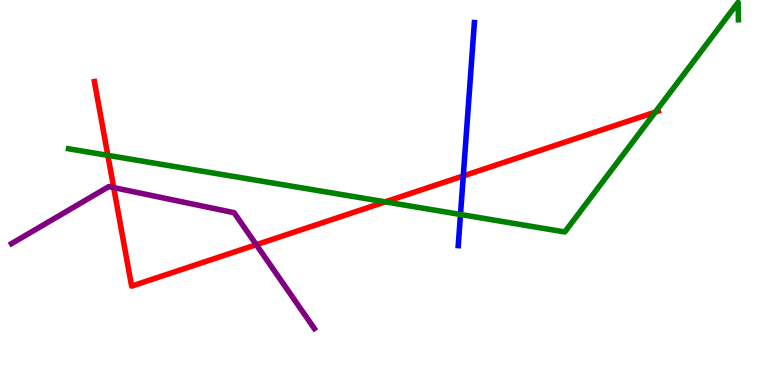[{'lines': ['blue', 'red'], 'intersections': [{'x': 5.98, 'y': 5.43}]}, {'lines': ['green', 'red'], 'intersections': [{'x': 1.39, 'y': 5.96}, {'x': 4.97, 'y': 4.76}, {'x': 8.45, 'y': 7.09}]}, {'lines': ['purple', 'red'], 'intersections': [{'x': 1.47, 'y': 5.13}, {'x': 3.31, 'y': 3.64}]}, {'lines': ['blue', 'green'], 'intersections': [{'x': 5.94, 'y': 4.43}]}, {'lines': ['blue', 'purple'], 'intersections': []}, {'lines': ['green', 'purple'], 'intersections': []}]